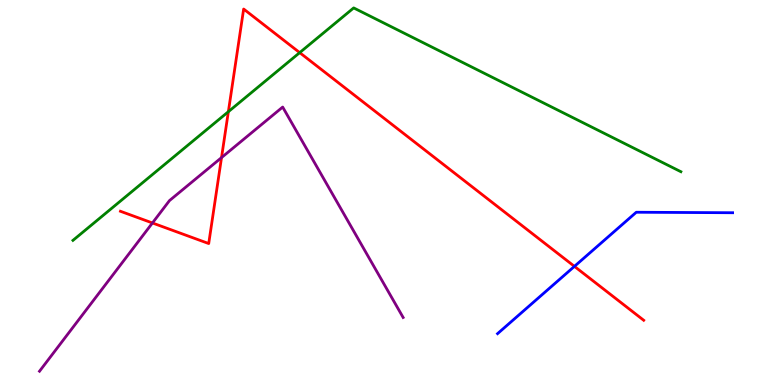[{'lines': ['blue', 'red'], 'intersections': [{'x': 7.41, 'y': 3.08}]}, {'lines': ['green', 'red'], 'intersections': [{'x': 2.95, 'y': 7.1}, {'x': 3.87, 'y': 8.63}]}, {'lines': ['purple', 'red'], 'intersections': [{'x': 1.97, 'y': 4.21}, {'x': 2.86, 'y': 5.91}]}, {'lines': ['blue', 'green'], 'intersections': []}, {'lines': ['blue', 'purple'], 'intersections': []}, {'lines': ['green', 'purple'], 'intersections': []}]